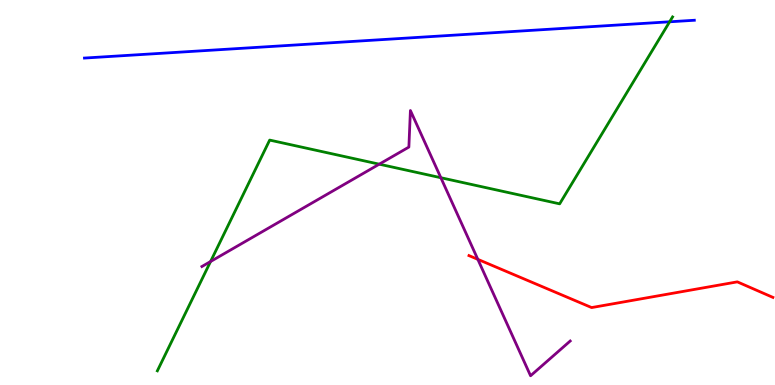[{'lines': ['blue', 'red'], 'intersections': []}, {'lines': ['green', 'red'], 'intersections': []}, {'lines': ['purple', 'red'], 'intersections': [{'x': 6.17, 'y': 3.26}]}, {'lines': ['blue', 'green'], 'intersections': [{'x': 8.64, 'y': 9.43}]}, {'lines': ['blue', 'purple'], 'intersections': []}, {'lines': ['green', 'purple'], 'intersections': [{'x': 2.72, 'y': 3.21}, {'x': 4.89, 'y': 5.74}, {'x': 5.69, 'y': 5.38}]}]